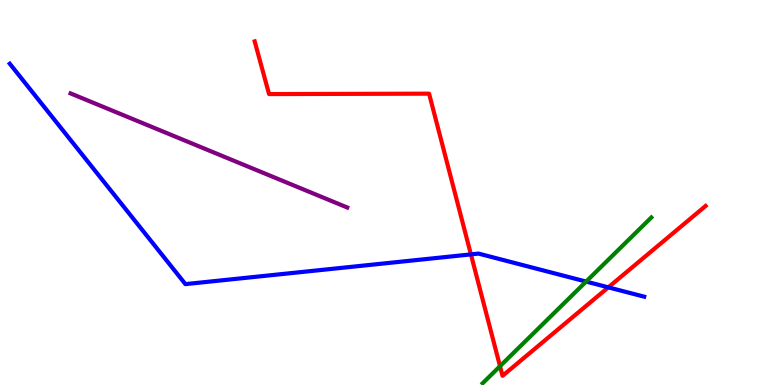[{'lines': ['blue', 'red'], 'intersections': [{'x': 6.08, 'y': 3.39}, {'x': 7.85, 'y': 2.54}]}, {'lines': ['green', 'red'], 'intersections': [{'x': 6.45, 'y': 0.489}]}, {'lines': ['purple', 'red'], 'intersections': []}, {'lines': ['blue', 'green'], 'intersections': [{'x': 7.56, 'y': 2.69}]}, {'lines': ['blue', 'purple'], 'intersections': []}, {'lines': ['green', 'purple'], 'intersections': []}]